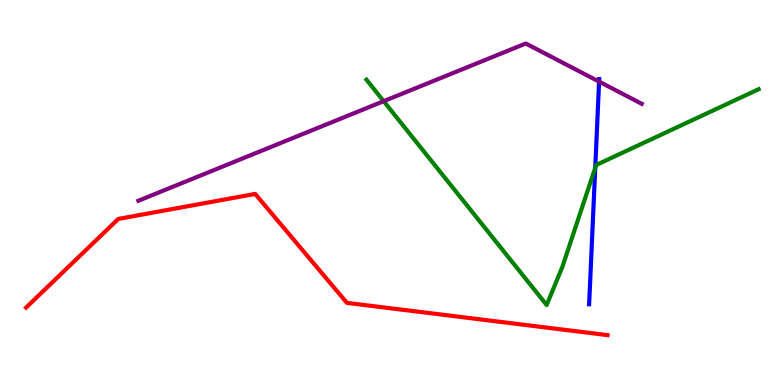[{'lines': ['blue', 'red'], 'intersections': []}, {'lines': ['green', 'red'], 'intersections': []}, {'lines': ['purple', 'red'], 'intersections': []}, {'lines': ['blue', 'green'], 'intersections': [{'x': 7.68, 'y': 5.64}]}, {'lines': ['blue', 'purple'], 'intersections': [{'x': 7.73, 'y': 7.88}]}, {'lines': ['green', 'purple'], 'intersections': [{'x': 4.95, 'y': 7.37}]}]